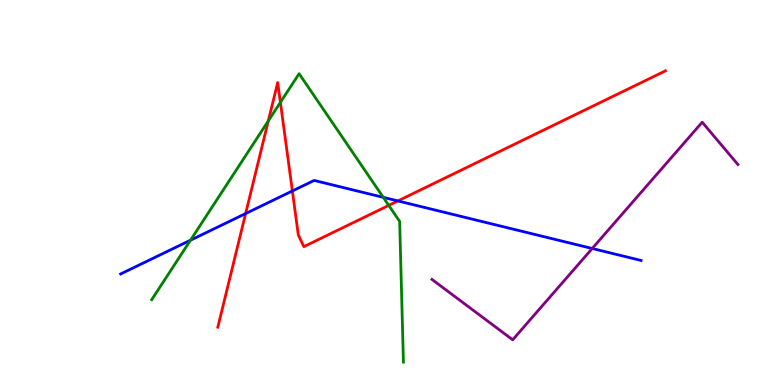[{'lines': ['blue', 'red'], 'intersections': [{'x': 3.17, 'y': 4.45}, {'x': 3.77, 'y': 5.04}, {'x': 5.13, 'y': 4.78}]}, {'lines': ['green', 'red'], 'intersections': [{'x': 3.46, 'y': 6.86}, {'x': 3.62, 'y': 7.34}, {'x': 5.02, 'y': 4.67}]}, {'lines': ['purple', 'red'], 'intersections': []}, {'lines': ['blue', 'green'], 'intersections': [{'x': 2.46, 'y': 3.76}, {'x': 4.95, 'y': 4.87}]}, {'lines': ['blue', 'purple'], 'intersections': [{'x': 7.64, 'y': 3.55}]}, {'lines': ['green', 'purple'], 'intersections': []}]